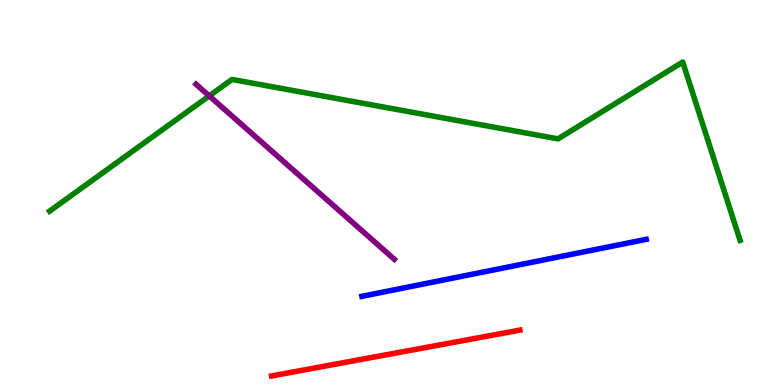[{'lines': ['blue', 'red'], 'intersections': []}, {'lines': ['green', 'red'], 'intersections': []}, {'lines': ['purple', 'red'], 'intersections': []}, {'lines': ['blue', 'green'], 'intersections': []}, {'lines': ['blue', 'purple'], 'intersections': []}, {'lines': ['green', 'purple'], 'intersections': [{'x': 2.7, 'y': 7.51}]}]